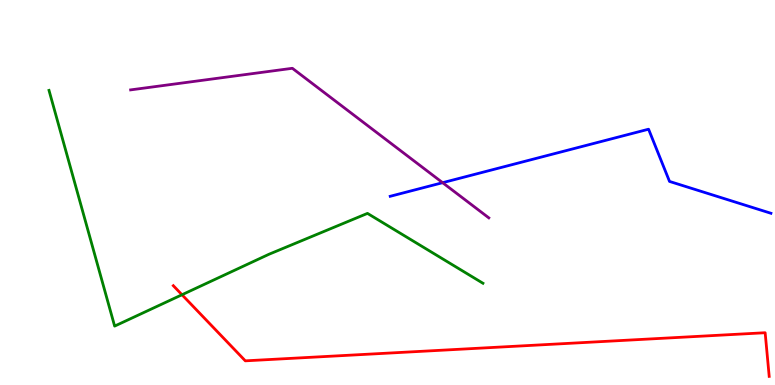[{'lines': ['blue', 'red'], 'intersections': []}, {'lines': ['green', 'red'], 'intersections': [{'x': 2.35, 'y': 2.34}]}, {'lines': ['purple', 'red'], 'intersections': []}, {'lines': ['blue', 'green'], 'intersections': []}, {'lines': ['blue', 'purple'], 'intersections': [{'x': 5.71, 'y': 5.25}]}, {'lines': ['green', 'purple'], 'intersections': []}]